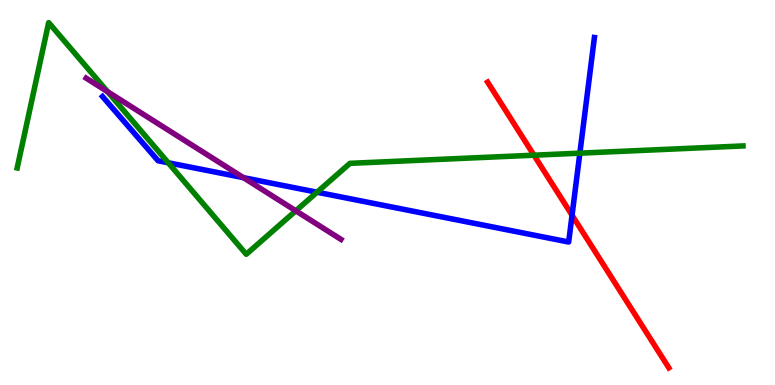[{'lines': ['blue', 'red'], 'intersections': [{'x': 7.38, 'y': 4.41}]}, {'lines': ['green', 'red'], 'intersections': [{'x': 6.89, 'y': 5.97}]}, {'lines': ['purple', 'red'], 'intersections': []}, {'lines': ['blue', 'green'], 'intersections': [{'x': 2.17, 'y': 5.77}, {'x': 4.09, 'y': 5.01}, {'x': 7.48, 'y': 6.02}]}, {'lines': ['blue', 'purple'], 'intersections': [{'x': 3.14, 'y': 5.39}]}, {'lines': ['green', 'purple'], 'intersections': [{'x': 1.39, 'y': 7.62}, {'x': 3.82, 'y': 4.52}]}]